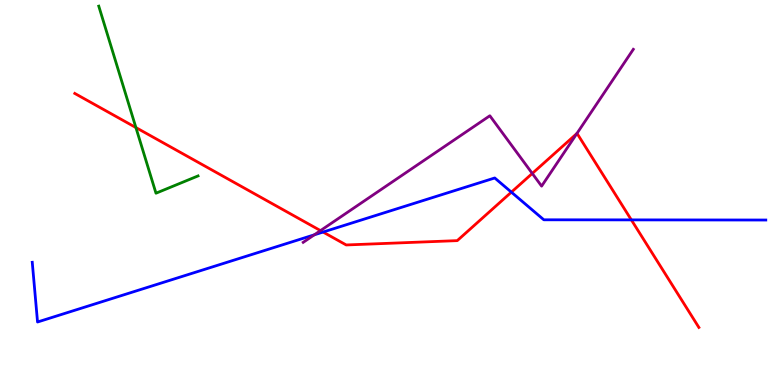[{'lines': ['blue', 'red'], 'intersections': [{'x': 4.17, 'y': 3.97}, {'x': 6.6, 'y': 5.01}, {'x': 8.15, 'y': 4.29}]}, {'lines': ['green', 'red'], 'intersections': [{'x': 1.75, 'y': 6.69}]}, {'lines': ['purple', 'red'], 'intersections': [{'x': 4.14, 'y': 4.01}, {'x': 6.87, 'y': 5.49}, {'x': 7.44, 'y': 6.53}]}, {'lines': ['blue', 'green'], 'intersections': []}, {'lines': ['blue', 'purple'], 'intersections': [{'x': 4.06, 'y': 3.9}]}, {'lines': ['green', 'purple'], 'intersections': []}]